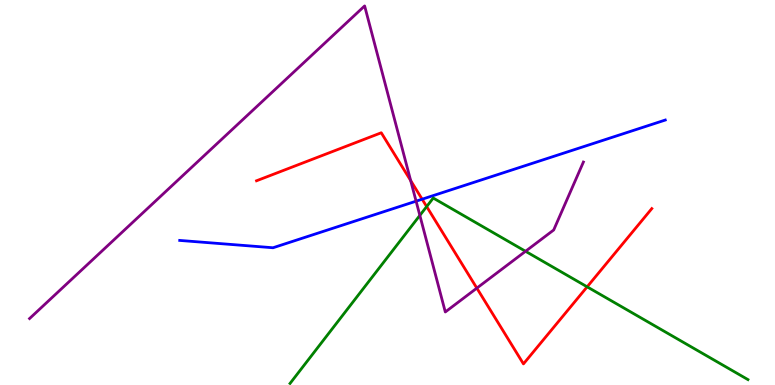[{'lines': ['blue', 'red'], 'intersections': [{'x': 5.45, 'y': 4.83}]}, {'lines': ['green', 'red'], 'intersections': [{'x': 5.51, 'y': 4.63}, {'x': 7.58, 'y': 2.55}]}, {'lines': ['purple', 'red'], 'intersections': [{'x': 5.3, 'y': 5.31}, {'x': 6.15, 'y': 2.52}]}, {'lines': ['blue', 'green'], 'intersections': []}, {'lines': ['blue', 'purple'], 'intersections': [{'x': 5.37, 'y': 4.77}]}, {'lines': ['green', 'purple'], 'intersections': [{'x': 5.42, 'y': 4.41}, {'x': 6.78, 'y': 3.47}]}]